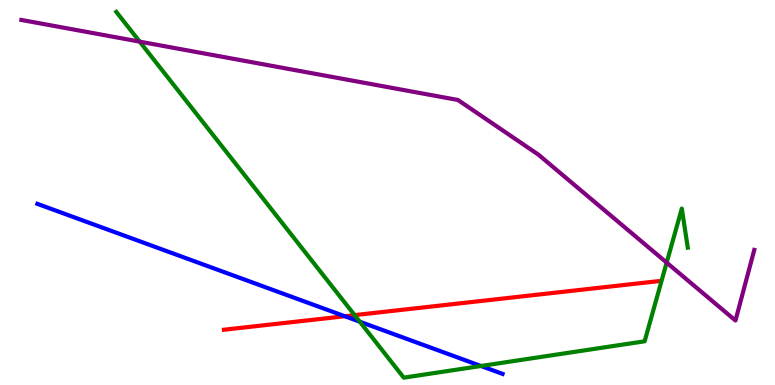[{'lines': ['blue', 'red'], 'intersections': [{'x': 4.45, 'y': 1.79}]}, {'lines': ['green', 'red'], 'intersections': [{'x': 4.58, 'y': 1.81}]}, {'lines': ['purple', 'red'], 'intersections': []}, {'lines': ['blue', 'green'], 'intersections': [{'x': 4.64, 'y': 1.64}, {'x': 6.21, 'y': 0.494}]}, {'lines': ['blue', 'purple'], 'intersections': []}, {'lines': ['green', 'purple'], 'intersections': [{'x': 1.8, 'y': 8.92}, {'x': 8.6, 'y': 3.18}]}]